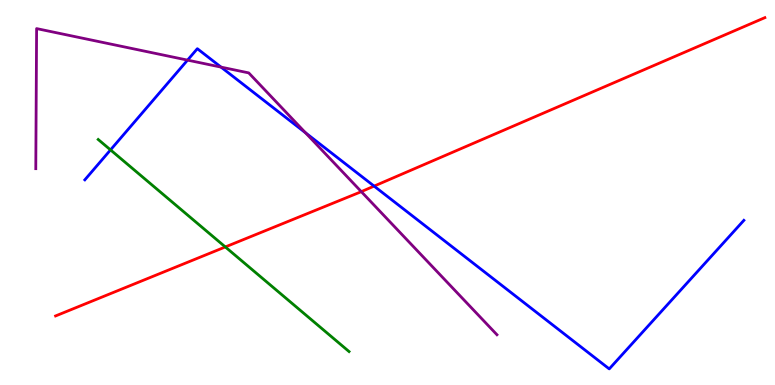[{'lines': ['blue', 'red'], 'intersections': [{'x': 4.83, 'y': 5.17}]}, {'lines': ['green', 'red'], 'intersections': [{'x': 2.91, 'y': 3.59}]}, {'lines': ['purple', 'red'], 'intersections': [{'x': 4.66, 'y': 5.02}]}, {'lines': ['blue', 'green'], 'intersections': [{'x': 1.43, 'y': 6.11}]}, {'lines': ['blue', 'purple'], 'intersections': [{'x': 2.42, 'y': 8.44}, {'x': 2.85, 'y': 8.26}, {'x': 3.94, 'y': 6.55}]}, {'lines': ['green', 'purple'], 'intersections': []}]